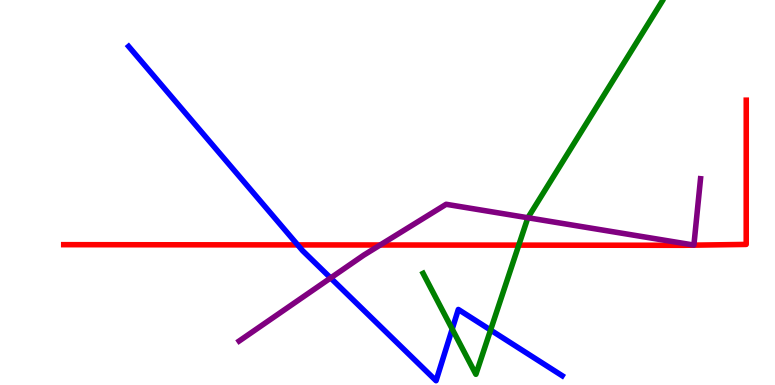[{'lines': ['blue', 'red'], 'intersections': [{'x': 3.84, 'y': 3.64}]}, {'lines': ['green', 'red'], 'intersections': [{'x': 6.69, 'y': 3.63}]}, {'lines': ['purple', 'red'], 'intersections': [{'x': 4.91, 'y': 3.64}]}, {'lines': ['blue', 'green'], 'intersections': [{'x': 5.84, 'y': 1.45}, {'x': 6.33, 'y': 1.43}]}, {'lines': ['blue', 'purple'], 'intersections': [{'x': 4.27, 'y': 2.78}]}, {'lines': ['green', 'purple'], 'intersections': [{'x': 6.81, 'y': 4.34}]}]